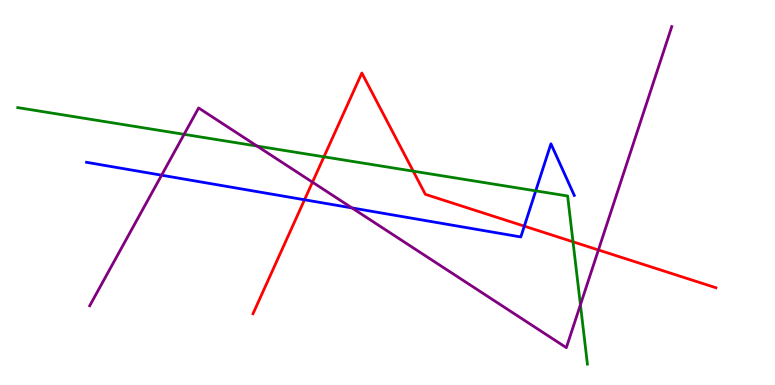[{'lines': ['blue', 'red'], 'intersections': [{'x': 3.93, 'y': 4.81}, {'x': 6.77, 'y': 4.13}]}, {'lines': ['green', 'red'], 'intersections': [{'x': 4.18, 'y': 5.93}, {'x': 5.33, 'y': 5.55}, {'x': 7.39, 'y': 3.72}]}, {'lines': ['purple', 'red'], 'intersections': [{'x': 4.03, 'y': 5.27}, {'x': 7.72, 'y': 3.51}]}, {'lines': ['blue', 'green'], 'intersections': [{'x': 6.91, 'y': 5.04}]}, {'lines': ['blue', 'purple'], 'intersections': [{'x': 2.09, 'y': 5.45}, {'x': 4.54, 'y': 4.6}]}, {'lines': ['green', 'purple'], 'intersections': [{'x': 2.38, 'y': 6.51}, {'x': 3.32, 'y': 6.21}, {'x': 7.49, 'y': 2.08}]}]